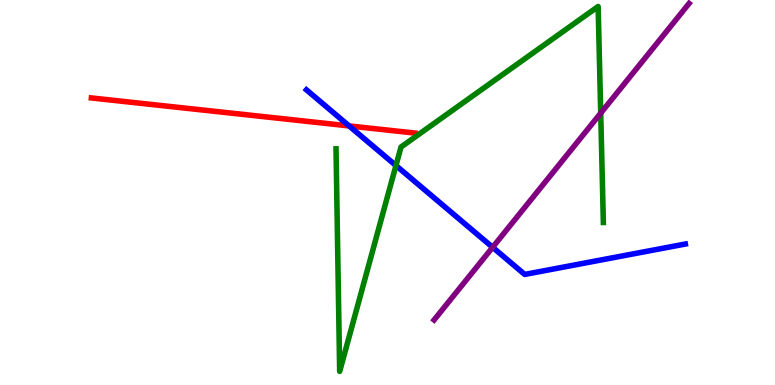[{'lines': ['blue', 'red'], 'intersections': [{'x': 4.5, 'y': 6.73}]}, {'lines': ['green', 'red'], 'intersections': []}, {'lines': ['purple', 'red'], 'intersections': []}, {'lines': ['blue', 'green'], 'intersections': [{'x': 5.11, 'y': 5.7}]}, {'lines': ['blue', 'purple'], 'intersections': [{'x': 6.36, 'y': 3.58}]}, {'lines': ['green', 'purple'], 'intersections': [{'x': 7.75, 'y': 7.06}]}]